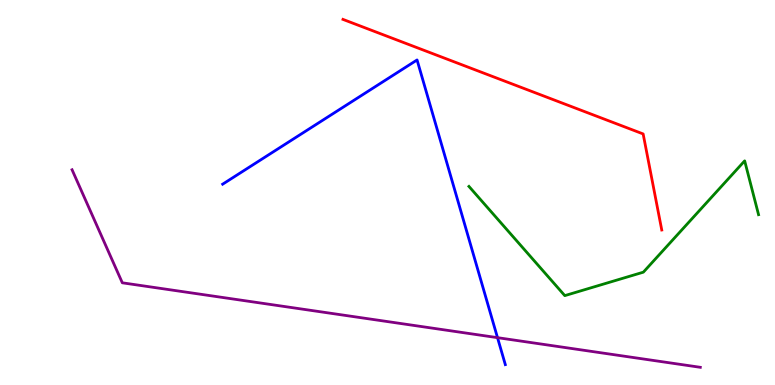[{'lines': ['blue', 'red'], 'intersections': []}, {'lines': ['green', 'red'], 'intersections': []}, {'lines': ['purple', 'red'], 'intersections': []}, {'lines': ['blue', 'green'], 'intersections': []}, {'lines': ['blue', 'purple'], 'intersections': [{'x': 6.42, 'y': 1.23}]}, {'lines': ['green', 'purple'], 'intersections': []}]